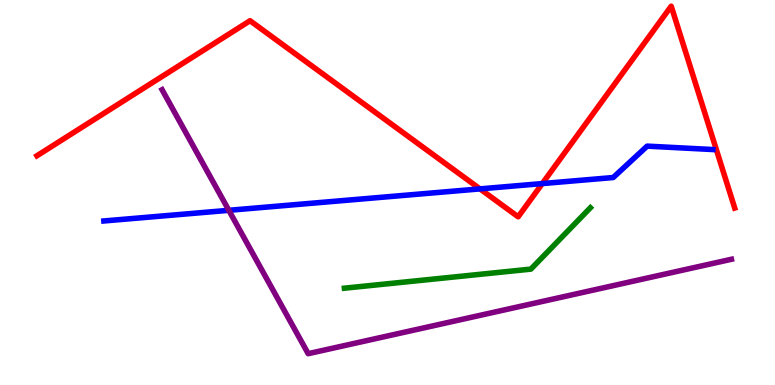[{'lines': ['blue', 'red'], 'intersections': [{'x': 6.19, 'y': 5.09}, {'x': 7.0, 'y': 5.23}]}, {'lines': ['green', 'red'], 'intersections': []}, {'lines': ['purple', 'red'], 'intersections': []}, {'lines': ['blue', 'green'], 'intersections': []}, {'lines': ['blue', 'purple'], 'intersections': [{'x': 2.95, 'y': 4.54}]}, {'lines': ['green', 'purple'], 'intersections': []}]